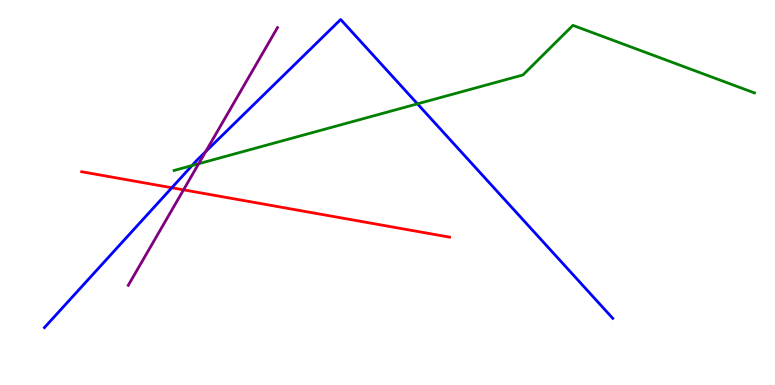[{'lines': ['blue', 'red'], 'intersections': [{'x': 2.22, 'y': 5.12}]}, {'lines': ['green', 'red'], 'intersections': []}, {'lines': ['purple', 'red'], 'intersections': [{'x': 2.37, 'y': 5.07}]}, {'lines': ['blue', 'green'], 'intersections': [{'x': 2.48, 'y': 5.7}, {'x': 5.39, 'y': 7.3}]}, {'lines': ['blue', 'purple'], 'intersections': [{'x': 2.65, 'y': 6.06}]}, {'lines': ['green', 'purple'], 'intersections': [{'x': 2.56, 'y': 5.75}]}]